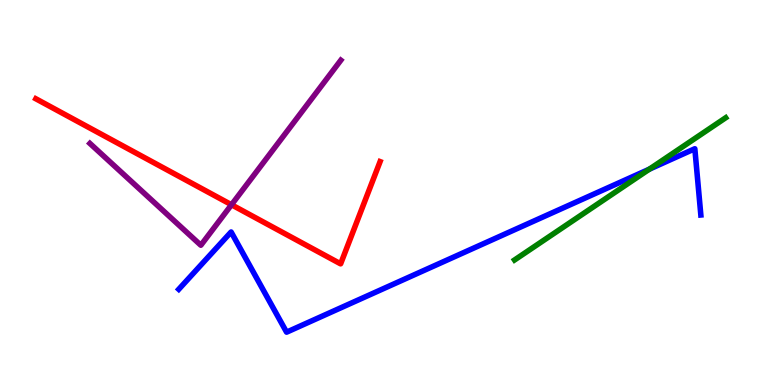[{'lines': ['blue', 'red'], 'intersections': []}, {'lines': ['green', 'red'], 'intersections': []}, {'lines': ['purple', 'red'], 'intersections': [{'x': 2.99, 'y': 4.68}]}, {'lines': ['blue', 'green'], 'intersections': [{'x': 8.38, 'y': 5.61}]}, {'lines': ['blue', 'purple'], 'intersections': []}, {'lines': ['green', 'purple'], 'intersections': []}]